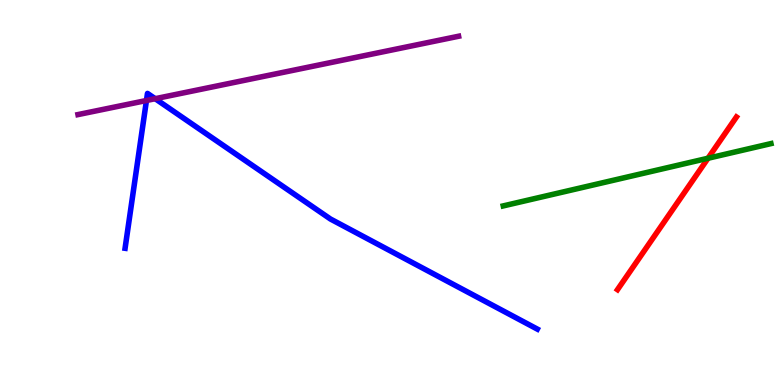[{'lines': ['blue', 'red'], 'intersections': []}, {'lines': ['green', 'red'], 'intersections': [{'x': 9.14, 'y': 5.89}]}, {'lines': ['purple', 'red'], 'intersections': []}, {'lines': ['blue', 'green'], 'intersections': []}, {'lines': ['blue', 'purple'], 'intersections': [{'x': 1.89, 'y': 7.39}, {'x': 2.0, 'y': 7.44}]}, {'lines': ['green', 'purple'], 'intersections': []}]